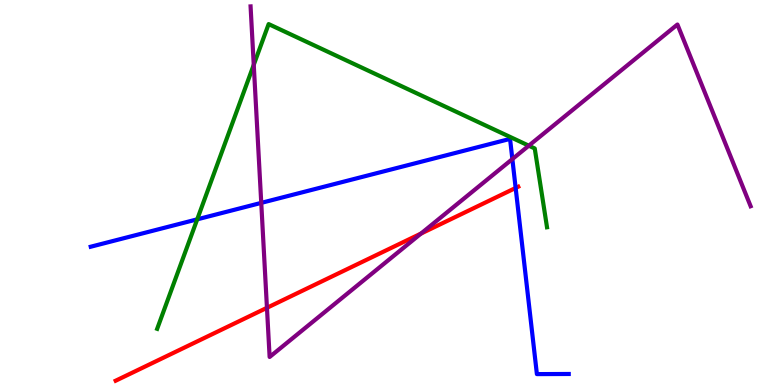[{'lines': ['blue', 'red'], 'intersections': [{'x': 6.65, 'y': 5.12}]}, {'lines': ['green', 'red'], 'intersections': []}, {'lines': ['purple', 'red'], 'intersections': [{'x': 3.44, 'y': 2.01}, {'x': 5.43, 'y': 3.93}]}, {'lines': ['blue', 'green'], 'intersections': [{'x': 2.54, 'y': 4.3}]}, {'lines': ['blue', 'purple'], 'intersections': [{'x': 3.37, 'y': 4.73}, {'x': 6.61, 'y': 5.87}]}, {'lines': ['green', 'purple'], 'intersections': [{'x': 3.27, 'y': 8.32}, {'x': 6.82, 'y': 6.22}]}]